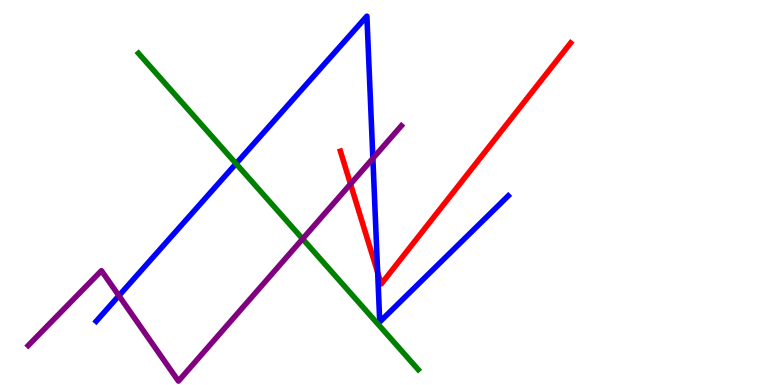[{'lines': ['blue', 'red'], 'intersections': [{'x': 4.87, 'y': 2.93}]}, {'lines': ['green', 'red'], 'intersections': []}, {'lines': ['purple', 'red'], 'intersections': [{'x': 4.52, 'y': 5.22}]}, {'lines': ['blue', 'green'], 'intersections': [{'x': 3.05, 'y': 5.75}]}, {'lines': ['blue', 'purple'], 'intersections': [{'x': 1.53, 'y': 2.32}, {'x': 4.81, 'y': 5.89}]}, {'lines': ['green', 'purple'], 'intersections': [{'x': 3.9, 'y': 3.8}]}]